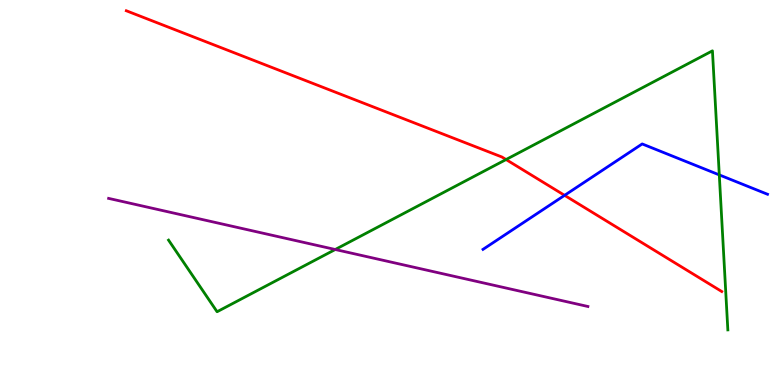[{'lines': ['blue', 'red'], 'intersections': [{'x': 7.28, 'y': 4.93}]}, {'lines': ['green', 'red'], 'intersections': [{'x': 6.53, 'y': 5.86}]}, {'lines': ['purple', 'red'], 'intersections': []}, {'lines': ['blue', 'green'], 'intersections': [{'x': 9.28, 'y': 5.46}]}, {'lines': ['blue', 'purple'], 'intersections': []}, {'lines': ['green', 'purple'], 'intersections': [{'x': 4.33, 'y': 3.52}]}]